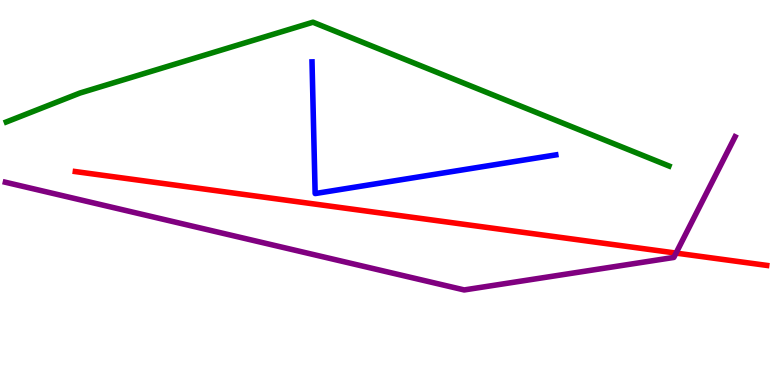[{'lines': ['blue', 'red'], 'intersections': []}, {'lines': ['green', 'red'], 'intersections': []}, {'lines': ['purple', 'red'], 'intersections': [{'x': 8.72, 'y': 3.43}]}, {'lines': ['blue', 'green'], 'intersections': []}, {'lines': ['blue', 'purple'], 'intersections': []}, {'lines': ['green', 'purple'], 'intersections': []}]